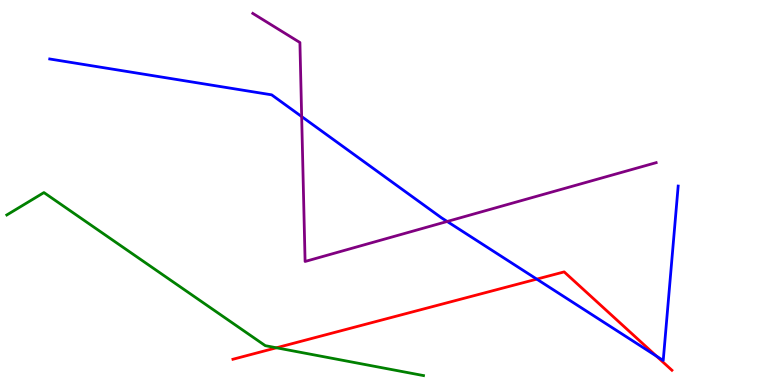[{'lines': ['blue', 'red'], 'intersections': [{'x': 6.93, 'y': 2.75}, {'x': 8.47, 'y': 0.749}]}, {'lines': ['green', 'red'], 'intersections': [{'x': 3.57, 'y': 0.967}]}, {'lines': ['purple', 'red'], 'intersections': []}, {'lines': ['blue', 'green'], 'intersections': []}, {'lines': ['blue', 'purple'], 'intersections': [{'x': 3.89, 'y': 6.97}, {'x': 5.77, 'y': 4.25}]}, {'lines': ['green', 'purple'], 'intersections': []}]